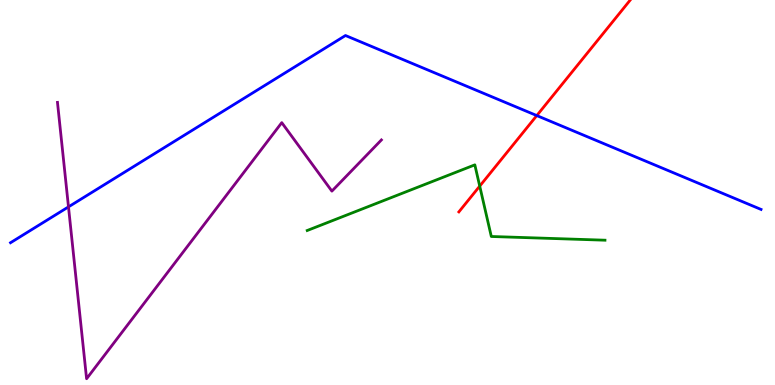[{'lines': ['blue', 'red'], 'intersections': [{'x': 6.93, 'y': 7.0}]}, {'lines': ['green', 'red'], 'intersections': [{'x': 6.19, 'y': 5.17}]}, {'lines': ['purple', 'red'], 'intersections': []}, {'lines': ['blue', 'green'], 'intersections': []}, {'lines': ['blue', 'purple'], 'intersections': [{'x': 0.884, 'y': 4.63}]}, {'lines': ['green', 'purple'], 'intersections': []}]